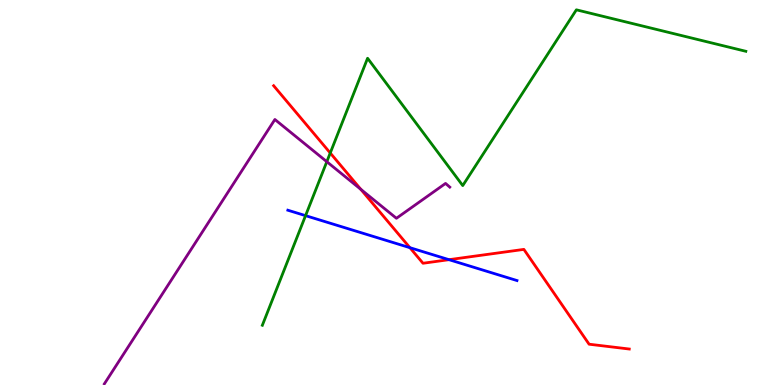[{'lines': ['blue', 'red'], 'intersections': [{'x': 5.29, 'y': 3.57}, {'x': 5.79, 'y': 3.26}]}, {'lines': ['green', 'red'], 'intersections': [{'x': 4.26, 'y': 6.03}]}, {'lines': ['purple', 'red'], 'intersections': [{'x': 4.66, 'y': 5.08}]}, {'lines': ['blue', 'green'], 'intersections': [{'x': 3.94, 'y': 4.4}]}, {'lines': ['blue', 'purple'], 'intersections': []}, {'lines': ['green', 'purple'], 'intersections': [{'x': 4.22, 'y': 5.8}]}]